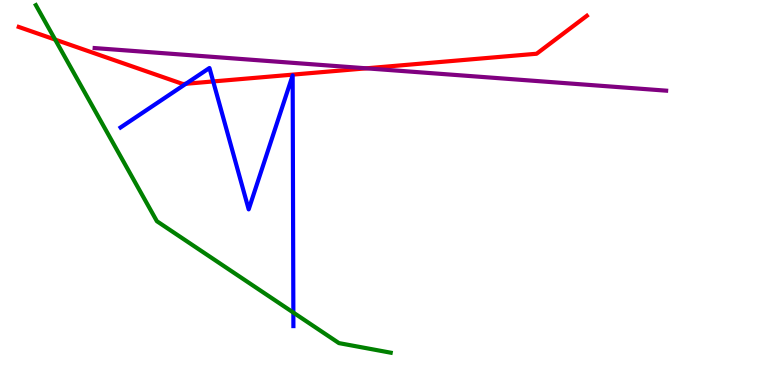[{'lines': ['blue', 'red'], 'intersections': [{'x': 2.4, 'y': 7.82}, {'x': 2.75, 'y': 7.88}]}, {'lines': ['green', 'red'], 'intersections': [{'x': 0.712, 'y': 8.97}]}, {'lines': ['purple', 'red'], 'intersections': [{'x': 4.73, 'y': 8.23}]}, {'lines': ['blue', 'green'], 'intersections': [{'x': 3.79, 'y': 1.88}]}, {'lines': ['blue', 'purple'], 'intersections': []}, {'lines': ['green', 'purple'], 'intersections': []}]